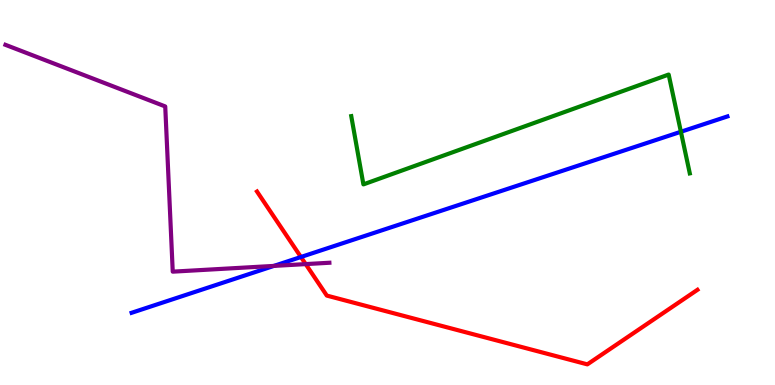[{'lines': ['blue', 'red'], 'intersections': [{'x': 3.88, 'y': 3.32}]}, {'lines': ['green', 'red'], 'intersections': []}, {'lines': ['purple', 'red'], 'intersections': [{'x': 3.94, 'y': 3.14}]}, {'lines': ['blue', 'green'], 'intersections': [{'x': 8.79, 'y': 6.58}]}, {'lines': ['blue', 'purple'], 'intersections': [{'x': 3.53, 'y': 3.09}]}, {'lines': ['green', 'purple'], 'intersections': []}]